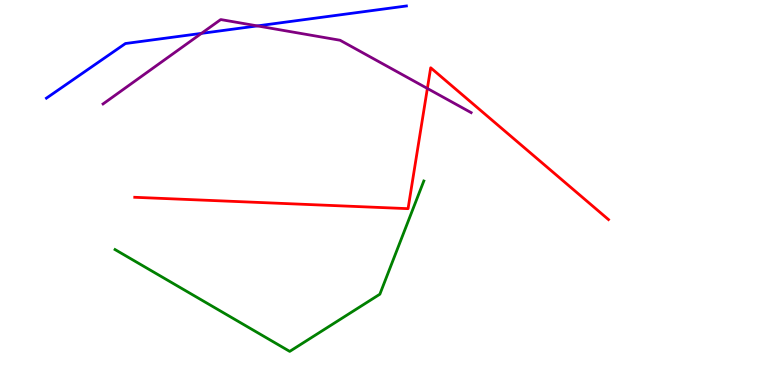[{'lines': ['blue', 'red'], 'intersections': []}, {'lines': ['green', 'red'], 'intersections': []}, {'lines': ['purple', 'red'], 'intersections': [{'x': 5.51, 'y': 7.7}]}, {'lines': ['blue', 'green'], 'intersections': []}, {'lines': ['blue', 'purple'], 'intersections': [{'x': 2.6, 'y': 9.13}, {'x': 3.32, 'y': 9.33}]}, {'lines': ['green', 'purple'], 'intersections': []}]